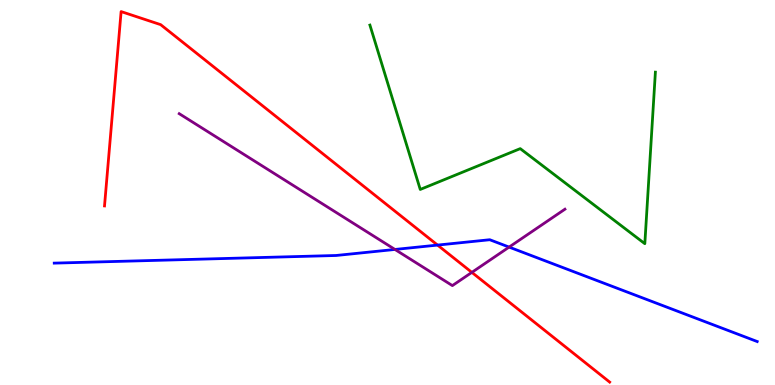[{'lines': ['blue', 'red'], 'intersections': [{'x': 5.65, 'y': 3.63}]}, {'lines': ['green', 'red'], 'intersections': []}, {'lines': ['purple', 'red'], 'intersections': [{'x': 6.09, 'y': 2.93}]}, {'lines': ['blue', 'green'], 'intersections': []}, {'lines': ['blue', 'purple'], 'intersections': [{'x': 5.1, 'y': 3.52}, {'x': 6.57, 'y': 3.58}]}, {'lines': ['green', 'purple'], 'intersections': []}]